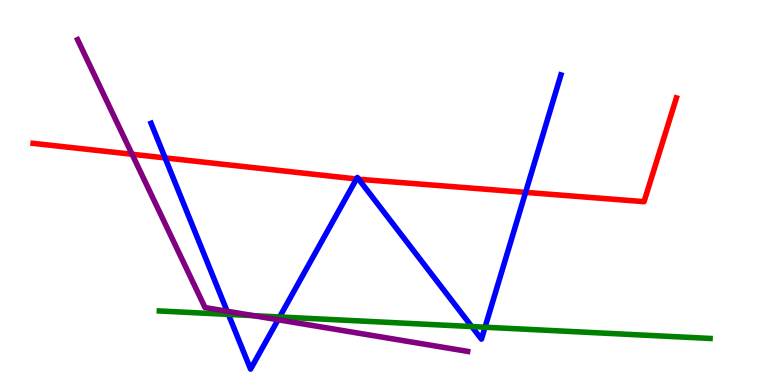[{'lines': ['blue', 'red'], 'intersections': [{'x': 2.13, 'y': 5.9}, {'x': 4.6, 'y': 5.35}, {'x': 4.63, 'y': 5.34}, {'x': 6.78, 'y': 5.0}]}, {'lines': ['green', 'red'], 'intersections': []}, {'lines': ['purple', 'red'], 'intersections': [{'x': 1.7, 'y': 5.99}]}, {'lines': ['blue', 'green'], 'intersections': [{'x': 2.95, 'y': 1.83}, {'x': 3.61, 'y': 1.77}, {'x': 6.09, 'y': 1.52}, {'x': 6.26, 'y': 1.5}]}, {'lines': ['blue', 'purple'], 'intersections': [{'x': 2.93, 'y': 1.92}, {'x': 3.59, 'y': 1.69}]}, {'lines': ['green', 'purple'], 'intersections': [{'x': 3.27, 'y': 1.8}]}]